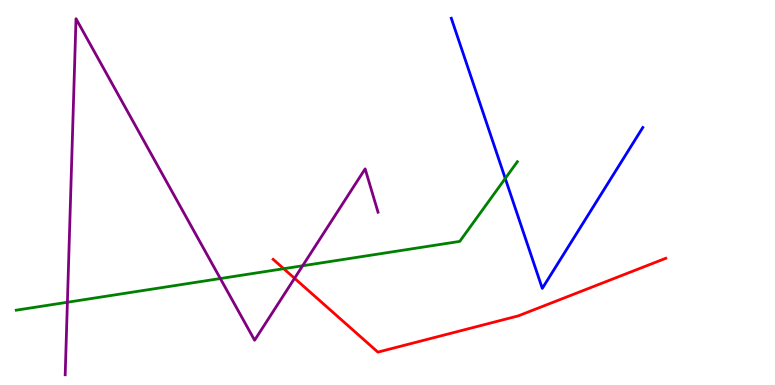[{'lines': ['blue', 'red'], 'intersections': []}, {'lines': ['green', 'red'], 'intersections': [{'x': 3.66, 'y': 3.02}]}, {'lines': ['purple', 'red'], 'intersections': [{'x': 3.8, 'y': 2.77}]}, {'lines': ['blue', 'green'], 'intersections': [{'x': 6.52, 'y': 5.37}]}, {'lines': ['blue', 'purple'], 'intersections': []}, {'lines': ['green', 'purple'], 'intersections': [{'x': 0.87, 'y': 2.15}, {'x': 2.84, 'y': 2.77}, {'x': 3.9, 'y': 3.1}]}]